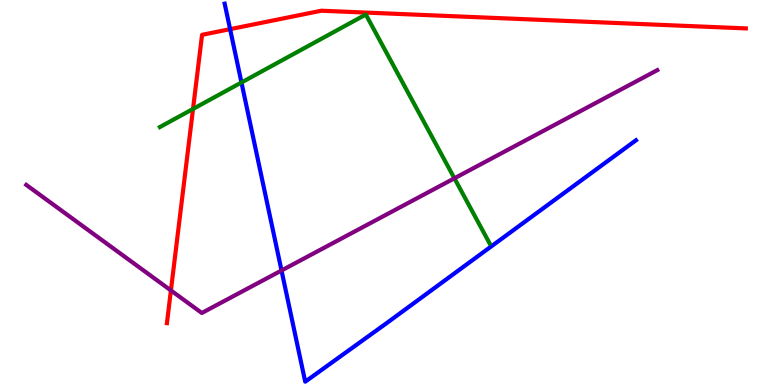[{'lines': ['blue', 'red'], 'intersections': [{'x': 2.97, 'y': 9.24}]}, {'lines': ['green', 'red'], 'intersections': [{'x': 2.49, 'y': 7.17}]}, {'lines': ['purple', 'red'], 'intersections': [{'x': 2.21, 'y': 2.46}]}, {'lines': ['blue', 'green'], 'intersections': [{'x': 3.12, 'y': 7.86}]}, {'lines': ['blue', 'purple'], 'intersections': [{'x': 3.63, 'y': 2.97}]}, {'lines': ['green', 'purple'], 'intersections': [{'x': 5.86, 'y': 5.37}]}]